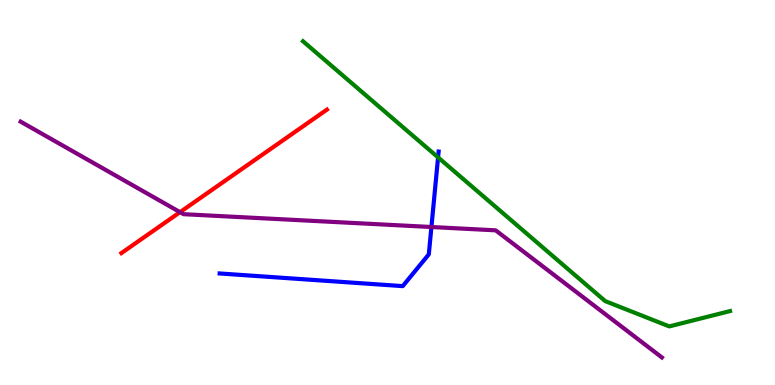[{'lines': ['blue', 'red'], 'intersections': []}, {'lines': ['green', 'red'], 'intersections': []}, {'lines': ['purple', 'red'], 'intersections': [{'x': 2.32, 'y': 4.49}]}, {'lines': ['blue', 'green'], 'intersections': [{'x': 5.65, 'y': 5.91}]}, {'lines': ['blue', 'purple'], 'intersections': [{'x': 5.57, 'y': 4.1}]}, {'lines': ['green', 'purple'], 'intersections': []}]